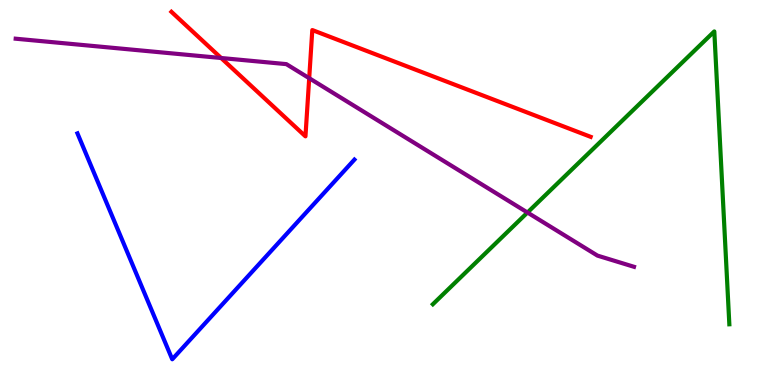[{'lines': ['blue', 'red'], 'intersections': []}, {'lines': ['green', 'red'], 'intersections': []}, {'lines': ['purple', 'red'], 'intersections': [{'x': 2.85, 'y': 8.49}, {'x': 3.99, 'y': 7.97}]}, {'lines': ['blue', 'green'], 'intersections': []}, {'lines': ['blue', 'purple'], 'intersections': []}, {'lines': ['green', 'purple'], 'intersections': [{'x': 6.81, 'y': 4.48}]}]